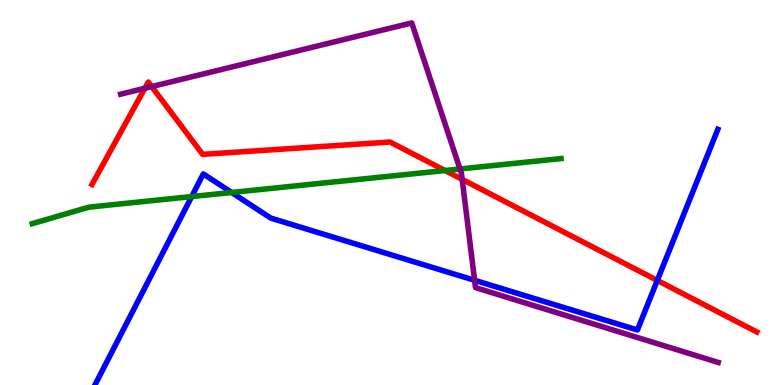[{'lines': ['blue', 'red'], 'intersections': [{'x': 8.48, 'y': 2.72}]}, {'lines': ['green', 'red'], 'intersections': [{'x': 5.74, 'y': 5.57}]}, {'lines': ['purple', 'red'], 'intersections': [{'x': 1.87, 'y': 7.71}, {'x': 1.96, 'y': 7.75}, {'x': 5.96, 'y': 5.34}]}, {'lines': ['blue', 'green'], 'intersections': [{'x': 2.47, 'y': 4.89}, {'x': 2.99, 'y': 5.0}]}, {'lines': ['blue', 'purple'], 'intersections': [{'x': 6.12, 'y': 2.72}]}, {'lines': ['green', 'purple'], 'intersections': [{'x': 5.94, 'y': 5.61}]}]